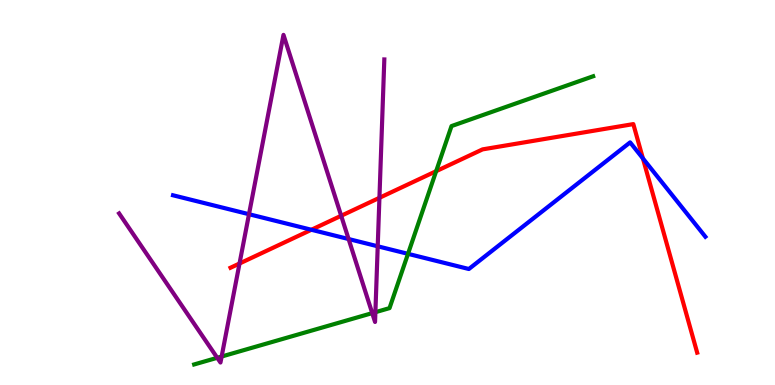[{'lines': ['blue', 'red'], 'intersections': [{'x': 4.02, 'y': 4.03}, {'x': 8.3, 'y': 5.89}]}, {'lines': ['green', 'red'], 'intersections': [{'x': 5.63, 'y': 5.55}]}, {'lines': ['purple', 'red'], 'intersections': [{'x': 3.09, 'y': 3.16}, {'x': 4.4, 'y': 4.4}, {'x': 4.9, 'y': 4.86}]}, {'lines': ['blue', 'green'], 'intersections': [{'x': 5.26, 'y': 3.41}]}, {'lines': ['blue', 'purple'], 'intersections': [{'x': 3.21, 'y': 4.44}, {'x': 4.5, 'y': 3.79}, {'x': 4.87, 'y': 3.6}]}, {'lines': ['green', 'purple'], 'intersections': [{'x': 2.8, 'y': 0.707}, {'x': 2.86, 'y': 0.74}, {'x': 4.8, 'y': 1.87}, {'x': 4.84, 'y': 1.89}]}]